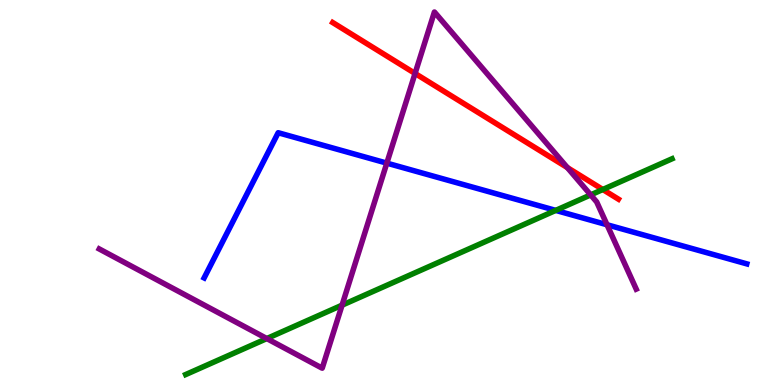[{'lines': ['blue', 'red'], 'intersections': []}, {'lines': ['green', 'red'], 'intersections': [{'x': 7.78, 'y': 5.08}]}, {'lines': ['purple', 'red'], 'intersections': [{'x': 5.36, 'y': 8.09}, {'x': 7.32, 'y': 5.65}]}, {'lines': ['blue', 'green'], 'intersections': [{'x': 7.17, 'y': 4.54}]}, {'lines': ['blue', 'purple'], 'intersections': [{'x': 4.99, 'y': 5.76}, {'x': 7.83, 'y': 4.16}]}, {'lines': ['green', 'purple'], 'intersections': [{'x': 3.44, 'y': 1.21}, {'x': 4.41, 'y': 2.07}, {'x': 7.62, 'y': 4.94}]}]